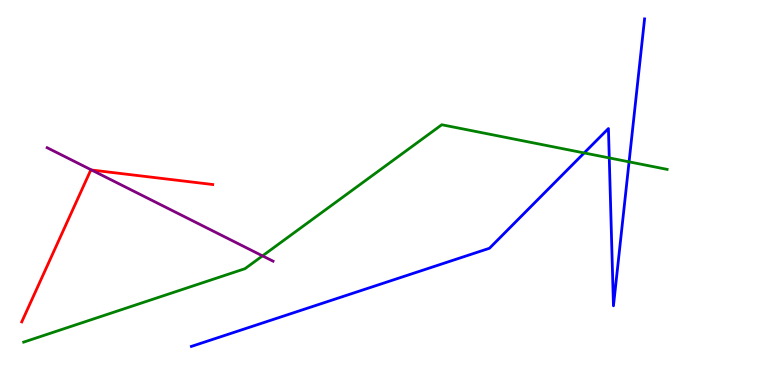[{'lines': ['blue', 'red'], 'intersections': []}, {'lines': ['green', 'red'], 'intersections': []}, {'lines': ['purple', 'red'], 'intersections': [{'x': 1.18, 'y': 5.58}]}, {'lines': ['blue', 'green'], 'intersections': [{'x': 7.54, 'y': 6.03}, {'x': 7.86, 'y': 5.9}, {'x': 8.12, 'y': 5.8}]}, {'lines': ['blue', 'purple'], 'intersections': []}, {'lines': ['green', 'purple'], 'intersections': [{'x': 3.39, 'y': 3.35}]}]